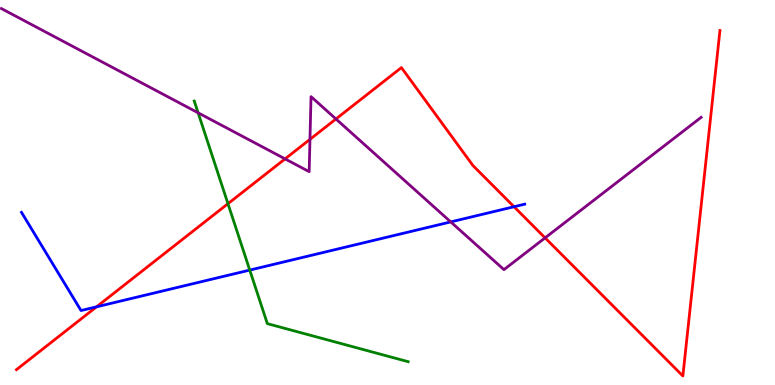[{'lines': ['blue', 'red'], 'intersections': [{'x': 1.25, 'y': 2.03}, {'x': 6.63, 'y': 4.63}]}, {'lines': ['green', 'red'], 'intersections': [{'x': 2.94, 'y': 4.71}]}, {'lines': ['purple', 'red'], 'intersections': [{'x': 3.68, 'y': 5.87}, {'x': 4.0, 'y': 6.38}, {'x': 4.33, 'y': 6.91}, {'x': 7.03, 'y': 3.82}]}, {'lines': ['blue', 'green'], 'intersections': [{'x': 3.22, 'y': 2.98}]}, {'lines': ['blue', 'purple'], 'intersections': [{'x': 5.82, 'y': 4.24}]}, {'lines': ['green', 'purple'], 'intersections': [{'x': 2.56, 'y': 7.07}]}]